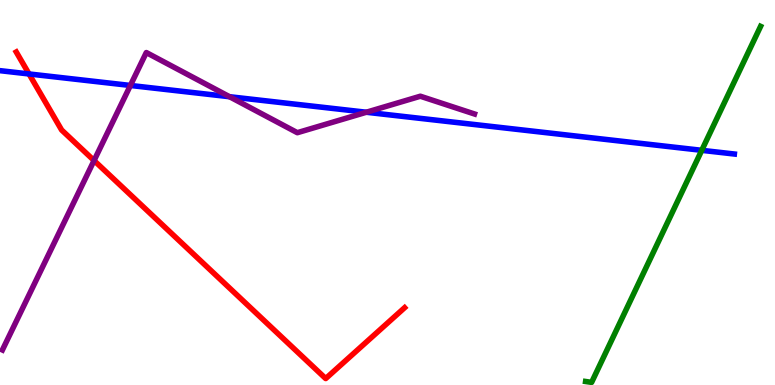[{'lines': ['blue', 'red'], 'intersections': [{'x': 0.375, 'y': 8.08}]}, {'lines': ['green', 'red'], 'intersections': []}, {'lines': ['purple', 'red'], 'intersections': [{'x': 1.21, 'y': 5.83}]}, {'lines': ['blue', 'green'], 'intersections': [{'x': 9.05, 'y': 6.1}]}, {'lines': ['blue', 'purple'], 'intersections': [{'x': 1.68, 'y': 7.78}, {'x': 2.96, 'y': 7.49}, {'x': 4.73, 'y': 7.08}]}, {'lines': ['green', 'purple'], 'intersections': []}]